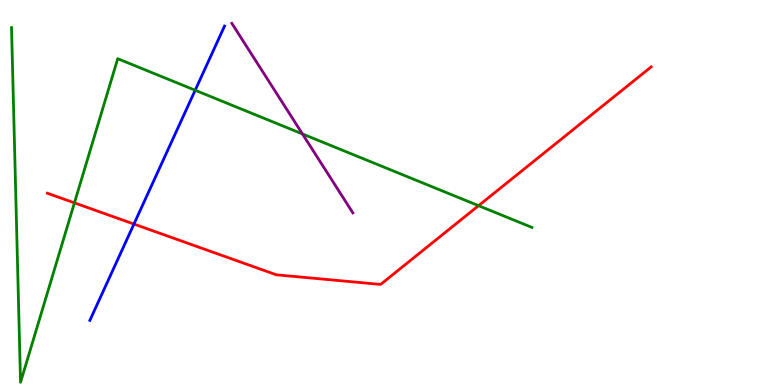[{'lines': ['blue', 'red'], 'intersections': [{'x': 1.73, 'y': 4.18}]}, {'lines': ['green', 'red'], 'intersections': [{'x': 0.96, 'y': 4.73}, {'x': 6.18, 'y': 4.66}]}, {'lines': ['purple', 'red'], 'intersections': []}, {'lines': ['blue', 'green'], 'intersections': [{'x': 2.52, 'y': 7.66}]}, {'lines': ['blue', 'purple'], 'intersections': []}, {'lines': ['green', 'purple'], 'intersections': [{'x': 3.9, 'y': 6.52}]}]